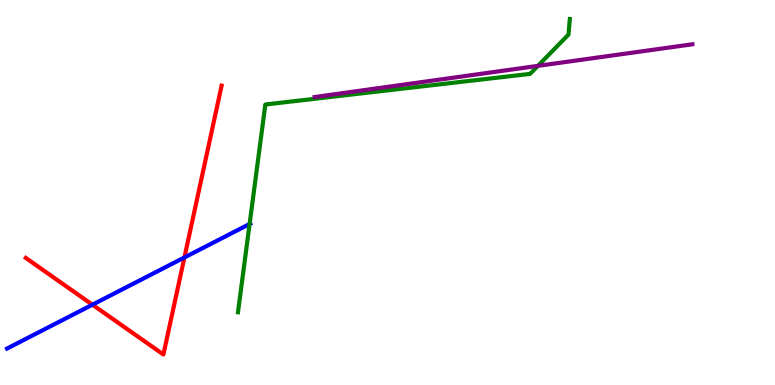[{'lines': ['blue', 'red'], 'intersections': [{'x': 1.19, 'y': 2.09}, {'x': 2.38, 'y': 3.31}]}, {'lines': ['green', 'red'], 'intersections': []}, {'lines': ['purple', 'red'], 'intersections': []}, {'lines': ['blue', 'green'], 'intersections': [{'x': 3.22, 'y': 4.18}]}, {'lines': ['blue', 'purple'], 'intersections': []}, {'lines': ['green', 'purple'], 'intersections': [{'x': 6.94, 'y': 8.29}]}]